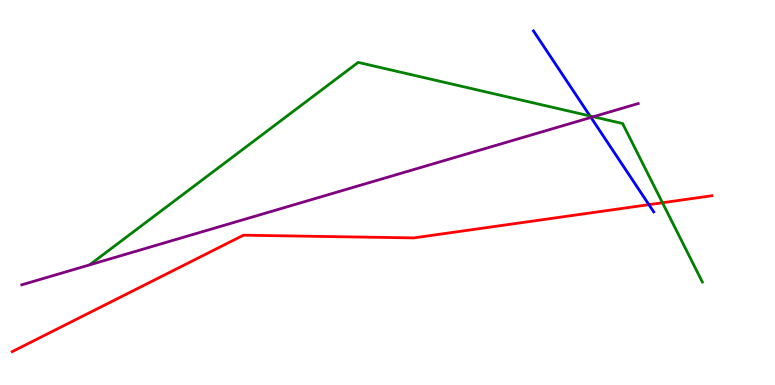[{'lines': ['blue', 'red'], 'intersections': [{'x': 8.37, 'y': 4.68}]}, {'lines': ['green', 'red'], 'intersections': [{'x': 8.55, 'y': 4.73}]}, {'lines': ['purple', 'red'], 'intersections': []}, {'lines': ['blue', 'green'], 'intersections': [{'x': 7.61, 'y': 6.99}]}, {'lines': ['blue', 'purple'], 'intersections': [{'x': 7.63, 'y': 6.95}]}, {'lines': ['green', 'purple'], 'intersections': [{'x': 7.66, 'y': 6.97}]}]